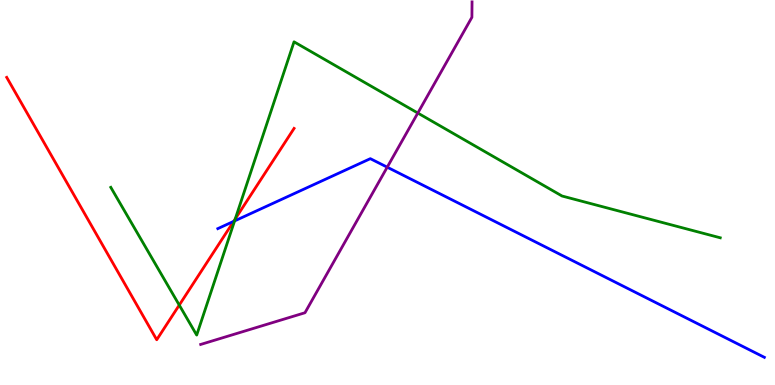[{'lines': ['blue', 'red'], 'intersections': [{'x': 3.02, 'y': 4.25}]}, {'lines': ['green', 'red'], 'intersections': [{'x': 2.31, 'y': 2.08}, {'x': 3.04, 'y': 4.31}]}, {'lines': ['purple', 'red'], 'intersections': []}, {'lines': ['blue', 'green'], 'intersections': [{'x': 3.03, 'y': 4.26}]}, {'lines': ['blue', 'purple'], 'intersections': [{'x': 5.0, 'y': 5.66}]}, {'lines': ['green', 'purple'], 'intersections': [{'x': 5.39, 'y': 7.06}]}]